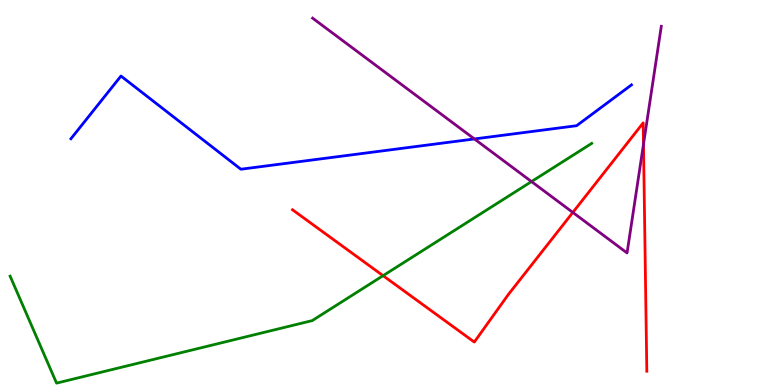[{'lines': ['blue', 'red'], 'intersections': []}, {'lines': ['green', 'red'], 'intersections': [{'x': 4.94, 'y': 2.84}]}, {'lines': ['purple', 'red'], 'intersections': [{'x': 7.39, 'y': 4.48}, {'x': 8.3, 'y': 6.25}]}, {'lines': ['blue', 'green'], 'intersections': []}, {'lines': ['blue', 'purple'], 'intersections': [{'x': 6.12, 'y': 6.39}]}, {'lines': ['green', 'purple'], 'intersections': [{'x': 6.86, 'y': 5.28}]}]